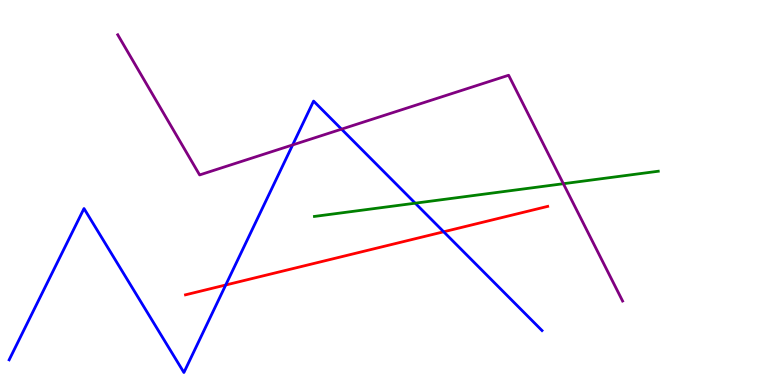[{'lines': ['blue', 'red'], 'intersections': [{'x': 2.91, 'y': 2.6}, {'x': 5.73, 'y': 3.98}]}, {'lines': ['green', 'red'], 'intersections': []}, {'lines': ['purple', 'red'], 'intersections': []}, {'lines': ['blue', 'green'], 'intersections': [{'x': 5.36, 'y': 4.72}]}, {'lines': ['blue', 'purple'], 'intersections': [{'x': 3.78, 'y': 6.24}, {'x': 4.41, 'y': 6.65}]}, {'lines': ['green', 'purple'], 'intersections': [{'x': 7.27, 'y': 5.23}]}]